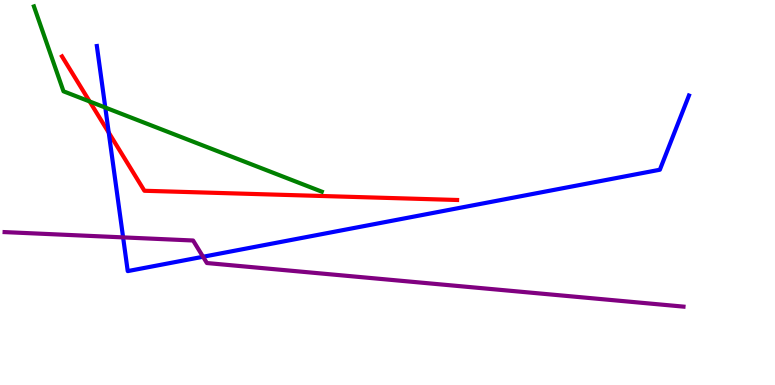[{'lines': ['blue', 'red'], 'intersections': [{'x': 1.4, 'y': 6.56}]}, {'lines': ['green', 'red'], 'intersections': [{'x': 1.16, 'y': 7.36}]}, {'lines': ['purple', 'red'], 'intersections': []}, {'lines': ['blue', 'green'], 'intersections': [{'x': 1.36, 'y': 7.21}]}, {'lines': ['blue', 'purple'], 'intersections': [{'x': 1.59, 'y': 3.83}, {'x': 2.62, 'y': 3.33}]}, {'lines': ['green', 'purple'], 'intersections': []}]